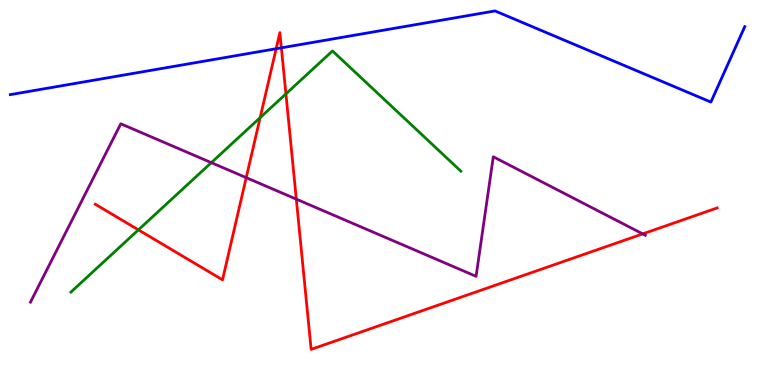[{'lines': ['blue', 'red'], 'intersections': [{'x': 3.56, 'y': 8.73}, {'x': 3.63, 'y': 8.76}]}, {'lines': ['green', 'red'], 'intersections': [{'x': 1.79, 'y': 4.03}, {'x': 3.36, 'y': 6.94}, {'x': 3.69, 'y': 7.56}]}, {'lines': ['purple', 'red'], 'intersections': [{'x': 3.18, 'y': 5.39}, {'x': 3.82, 'y': 4.83}, {'x': 8.29, 'y': 3.93}]}, {'lines': ['blue', 'green'], 'intersections': []}, {'lines': ['blue', 'purple'], 'intersections': []}, {'lines': ['green', 'purple'], 'intersections': [{'x': 2.73, 'y': 5.78}]}]